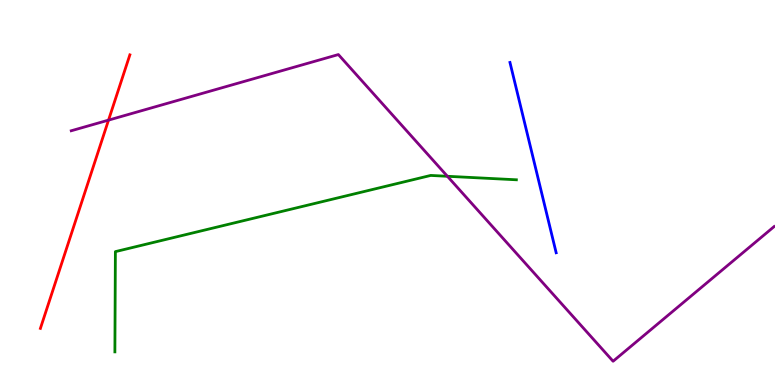[{'lines': ['blue', 'red'], 'intersections': []}, {'lines': ['green', 'red'], 'intersections': []}, {'lines': ['purple', 'red'], 'intersections': [{'x': 1.4, 'y': 6.88}]}, {'lines': ['blue', 'green'], 'intersections': []}, {'lines': ['blue', 'purple'], 'intersections': []}, {'lines': ['green', 'purple'], 'intersections': [{'x': 5.77, 'y': 5.42}]}]